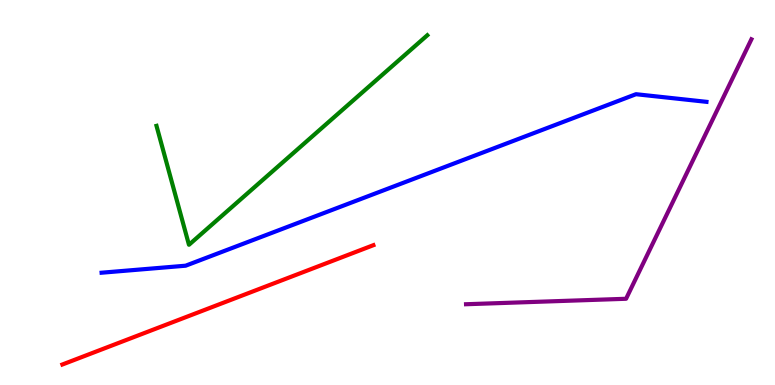[{'lines': ['blue', 'red'], 'intersections': []}, {'lines': ['green', 'red'], 'intersections': []}, {'lines': ['purple', 'red'], 'intersections': []}, {'lines': ['blue', 'green'], 'intersections': []}, {'lines': ['blue', 'purple'], 'intersections': []}, {'lines': ['green', 'purple'], 'intersections': []}]